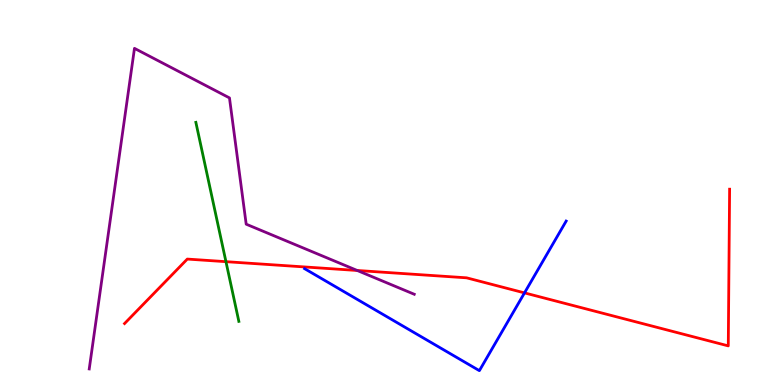[{'lines': ['blue', 'red'], 'intersections': [{'x': 6.77, 'y': 2.39}]}, {'lines': ['green', 'red'], 'intersections': [{'x': 2.92, 'y': 3.2}]}, {'lines': ['purple', 'red'], 'intersections': [{'x': 4.61, 'y': 2.97}]}, {'lines': ['blue', 'green'], 'intersections': []}, {'lines': ['blue', 'purple'], 'intersections': []}, {'lines': ['green', 'purple'], 'intersections': []}]